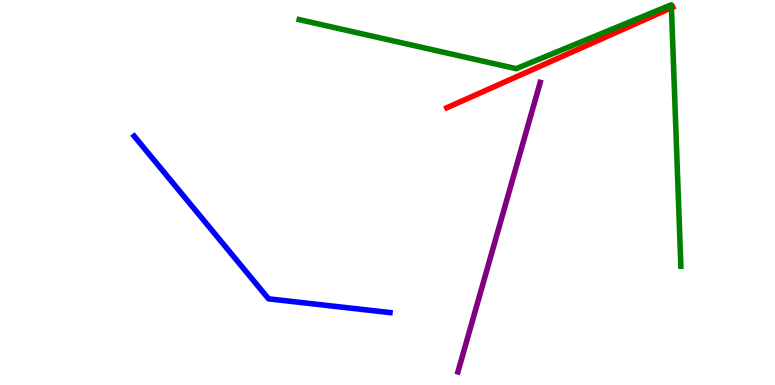[{'lines': ['blue', 'red'], 'intersections': []}, {'lines': ['green', 'red'], 'intersections': [{'x': 8.66, 'y': 9.8}]}, {'lines': ['purple', 'red'], 'intersections': []}, {'lines': ['blue', 'green'], 'intersections': []}, {'lines': ['blue', 'purple'], 'intersections': []}, {'lines': ['green', 'purple'], 'intersections': []}]